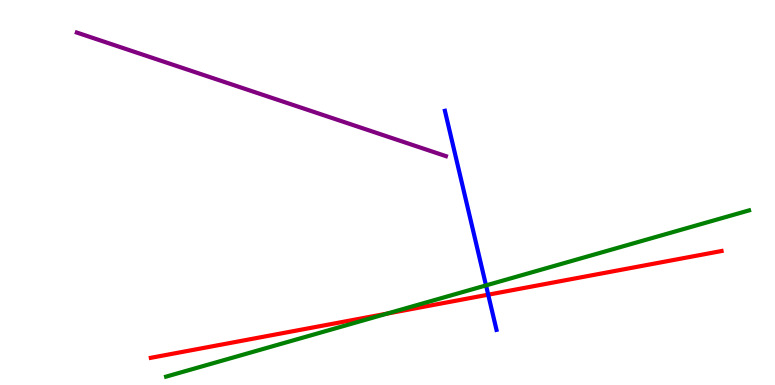[{'lines': ['blue', 'red'], 'intersections': [{'x': 6.3, 'y': 2.35}]}, {'lines': ['green', 'red'], 'intersections': [{'x': 5.0, 'y': 1.85}]}, {'lines': ['purple', 'red'], 'intersections': []}, {'lines': ['blue', 'green'], 'intersections': [{'x': 6.27, 'y': 2.59}]}, {'lines': ['blue', 'purple'], 'intersections': []}, {'lines': ['green', 'purple'], 'intersections': []}]